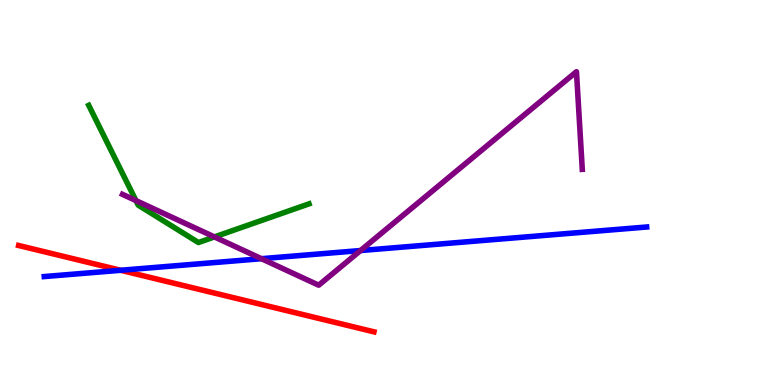[{'lines': ['blue', 'red'], 'intersections': [{'x': 1.56, 'y': 2.98}]}, {'lines': ['green', 'red'], 'intersections': []}, {'lines': ['purple', 'red'], 'intersections': []}, {'lines': ['blue', 'green'], 'intersections': []}, {'lines': ['blue', 'purple'], 'intersections': [{'x': 3.37, 'y': 3.28}, {'x': 4.65, 'y': 3.49}]}, {'lines': ['green', 'purple'], 'intersections': [{'x': 1.75, 'y': 4.79}, {'x': 2.77, 'y': 3.85}]}]